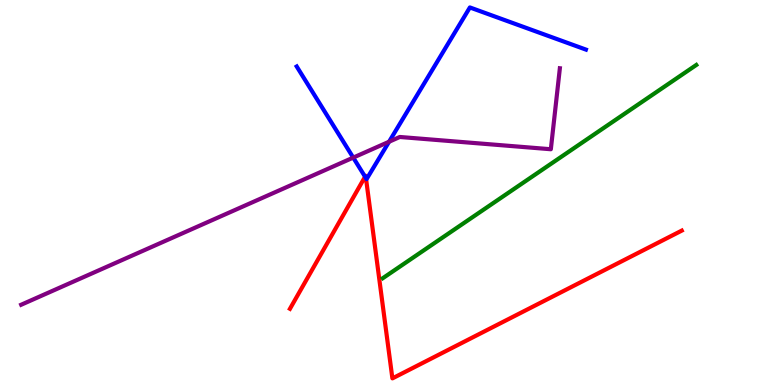[{'lines': ['blue', 'red'], 'intersections': [{'x': 4.71, 'y': 5.41}, {'x': 4.72, 'y': 5.37}]}, {'lines': ['green', 'red'], 'intersections': []}, {'lines': ['purple', 'red'], 'intersections': []}, {'lines': ['blue', 'green'], 'intersections': []}, {'lines': ['blue', 'purple'], 'intersections': [{'x': 4.56, 'y': 5.91}, {'x': 5.02, 'y': 6.32}]}, {'lines': ['green', 'purple'], 'intersections': []}]